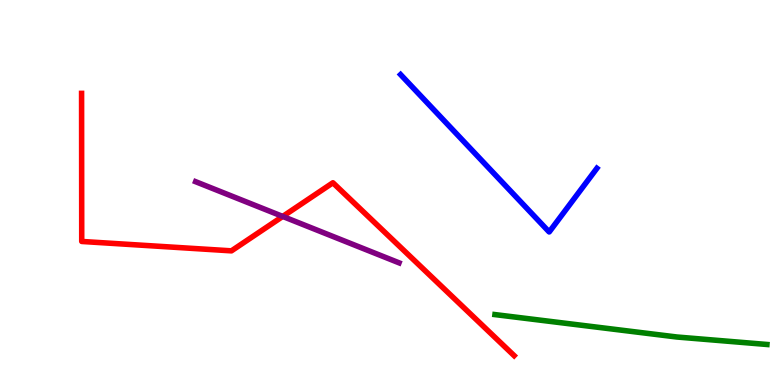[{'lines': ['blue', 'red'], 'intersections': []}, {'lines': ['green', 'red'], 'intersections': []}, {'lines': ['purple', 'red'], 'intersections': [{'x': 3.65, 'y': 4.38}]}, {'lines': ['blue', 'green'], 'intersections': []}, {'lines': ['blue', 'purple'], 'intersections': []}, {'lines': ['green', 'purple'], 'intersections': []}]